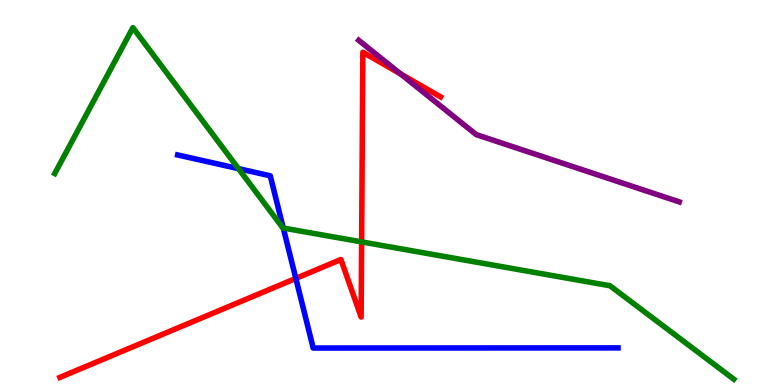[{'lines': ['blue', 'red'], 'intersections': [{'x': 3.82, 'y': 2.77}]}, {'lines': ['green', 'red'], 'intersections': [{'x': 4.67, 'y': 3.72}]}, {'lines': ['purple', 'red'], 'intersections': [{'x': 5.17, 'y': 8.08}]}, {'lines': ['blue', 'green'], 'intersections': [{'x': 3.08, 'y': 5.62}, {'x': 3.66, 'y': 4.08}]}, {'lines': ['blue', 'purple'], 'intersections': []}, {'lines': ['green', 'purple'], 'intersections': []}]